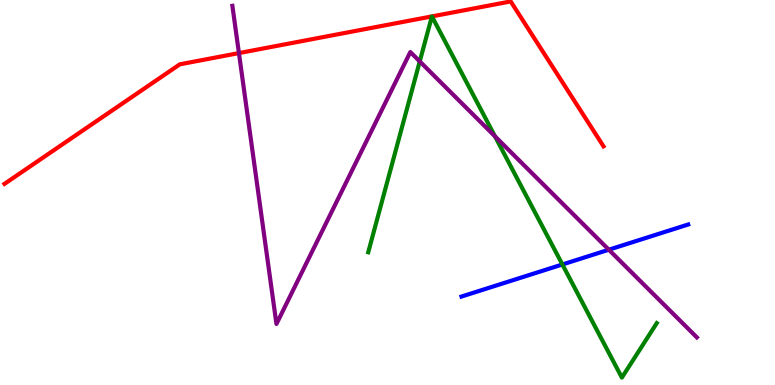[{'lines': ['blue', 'red'], 'intersections': []}, {'lines': ['green', 'red'], 'intersections': [{'x': 5.57, 'y': 9.57}, {'x': 5.57, 'y': 9.57}]}, {'lines': ['purple', 'red'], 'intersections': [{'x': 3.08, 'y': 8.62}]}, {'lines': ['blue', 'green'], 'intersections': [{'x': 7.26, 'y': 3.13}]}, {'lines': ['blue', 'purple'], 'intersections': [{'x': 7.86, 'y': 3.51}]}, {'lines': ['green', 'purple'], 'intersections': [{'x': 5.42, 'y': 8.4}, {'x': 6.39, 'y': 6.46}]}]